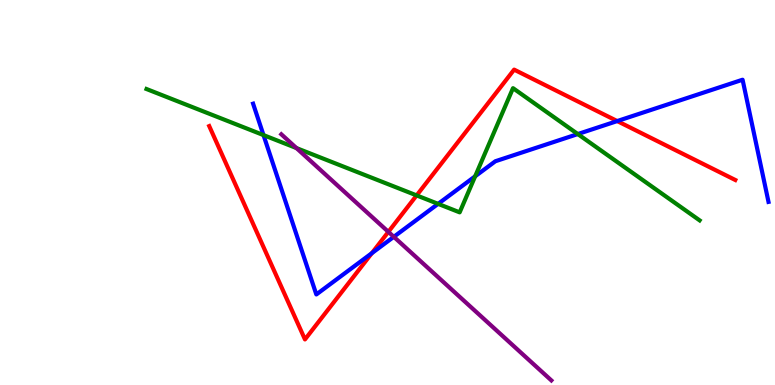[{'lines': ['blue', 'red'], 'intersections': [{'x': 4.8, 'y': 3.42}, {'x': 7.96, 'y': 6.86}]}, {'lines': ['green', 'red'], 'intersections': [{'x': 5.38, 'y': 4.92}]}, {'lines': ['purple', 'red'], 'intersections': [{'x': 5.01, 'y': 3.98}]}, {'lines': ['blue', 'green'], 'intersections': [{'x': 3.4, 'y': 6.49}, {'x': 5.65, 'y': 4.7}, {'x': 6.13, 'y': 5.42}, {'x': 7.46, 'y': 6.52}]}, {'lines': ['blue', 'purple'], 'intersections': [{'x': 5.08, 'y': 3.85}]}, {'lines': ['green', 'purple'], 'intersections': [{'x': 3.83, 'y': 6.15}]}]